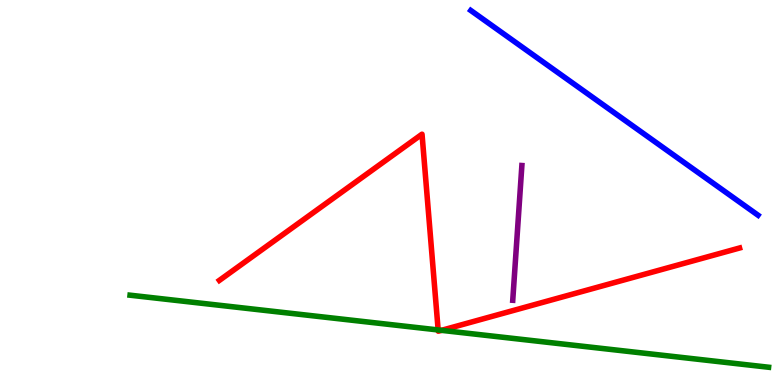[{'lines': ['blue', 'red'], 'intersections': []}, {'lines': ['green', 'red'], 'intersections': [{'x': 5.65, 'y': 1.43}, {'x': 5.7, 'y': 1.42}]}, {'lines': ['purple', 'red'], 'intersections': []}, {'lines': ['blue', 'green'], 'intersections': []}, {'lines': ['blue', 'purple'], 'intersections': []}, {'lines': ['green', 'purple'], 'intersections': []}]